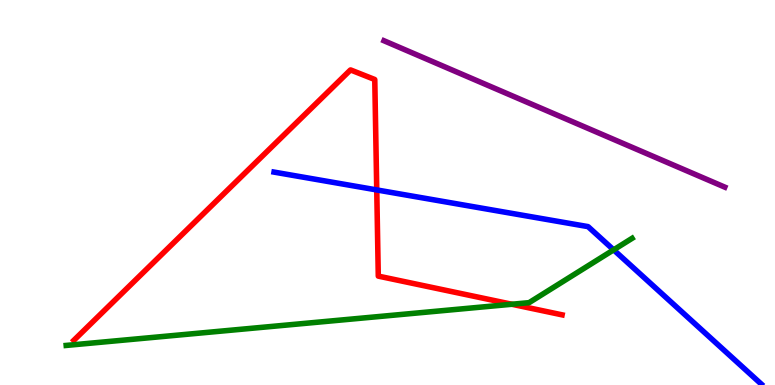[{'lines': ['blue', 'red'], 'intersections': [{'x': 4.86, 'y': 5.07}]}, {'lines': ['green', 'red'], 'intersections': [{'x': 6.6, 'y': 2.1}]}, {'lines': ['purple', 'red'], 'intersections': []}, {'lines': ['blue', 'green'], 'intersections': [{'x': 7.92, 'y': 3.51}]}, {'lines': ['blue', 'purple'], 'intersections': []}, {'lines': ['green', 'purple'], 'intersections': []}]